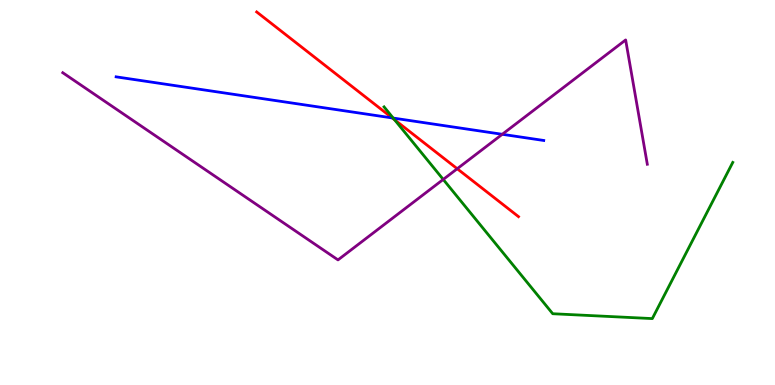[{'lines': ['blue', 'red'], 'intersections': [{'x': 5.06, 'y': 6.94}]}, {'lines': ['green', 'red'], 'intersections': [{'x': 5.09, 'y': 6.89}]}, {'lines': ['purple', 'red'], 'intersections': [{'x': 5.9, 'y': 5.62}]}, {'lines': ['blue', 'green'], 'intersections': [{'x': 5.07, 'y': 6.93}]}, {'lines': ['blue', 'purple'], 'intersections': [{'x': 6.48, 'y': 6.51}]}, {'lines': ['green', 'purple'], 'intersections': [{'x': 5.72, 'y': 5.34}]}]